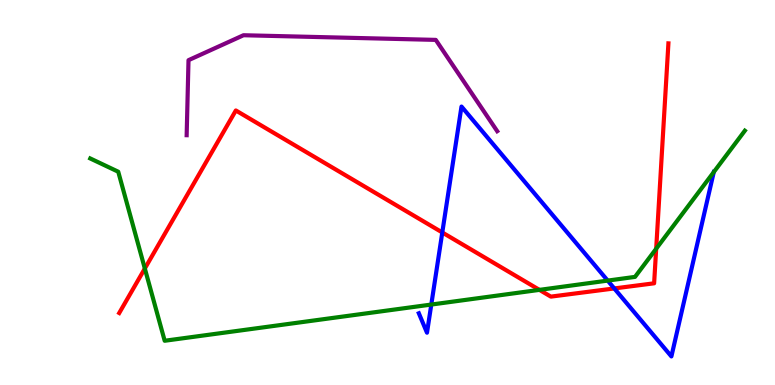[{'lines': ['blue', 'red'], 'intersections': [{'x': 5.71, 'y': 3.96}, {'x': 7.93, 'y': 2.51}]}, {'lines': ['green', 'red'], 'intersections': [{'x': 1.87, 'y': 3.03}, {'x': 6.96, 'y': 2.47}, {'x': 8.47, 'y': 3.54}]}, {'lines': ['purple', 'red'], 'intersections': []}, {'lines': ['blue', 'green'], 'intersections': [{'x': 5.57, 'y': 2.09}, {'x': 7.84, 'y': 2.71}, {'x': 9.21, 'y': 5.53}]}, {'lines': ['blue', 'purple'], 'intersections': []}, {'lines': ['green', 'purple'], 'intersections': []}]